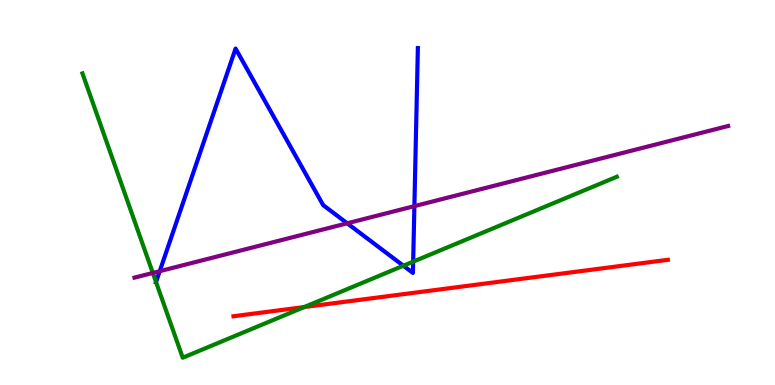[{'lines': ['blue', 'red'], 'intersections': []}, {'lines': ['green', 'red'], 'intersections': [{'x': 3.93, 'y': 2.02}]}, {'lines': ['purple', 'red'], 'intersections': []}, {'lines': ['blue', 'green'], 'intersections': [{'x': 2.01, 'y': 2.67}, {'x': 5.21, 'y': 3.1}, {'x': 5.33, 'y': 3.2}]}, {'lines': ['blue', 'purple'], 'intersections': [{'x': 2.06, 'y': 2.96}, {'x': 4.48, 'y': 4.2}, {'x': 5.35, 'y': 4.65}]}, {'lines': ['green', 'purple'], 'intersections': [{'x': 1.97, 'y': 2.91}]}]